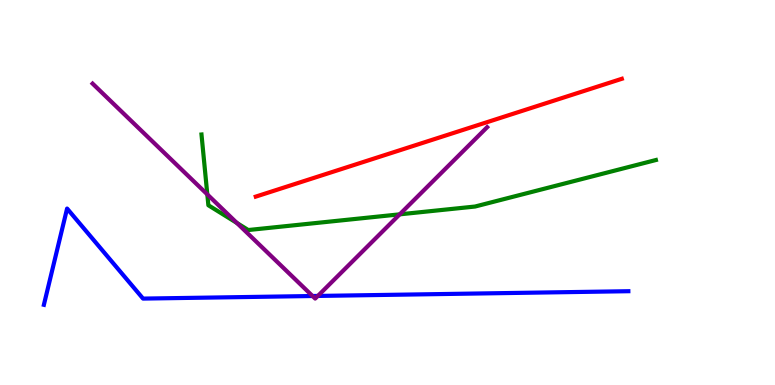[{'lines': ['blue', 'red'], 'intersections': []}, {'lines': ['green', 'red'], 'intersections': []}, {'lines': ['purple', 'red'], 'intersections': []}, {'lines': ['blue', 'green'], 'intersections': []}, {'lines': ['blue', 'purple'], 'intersections': [{'x': 4.03, 'y': 2.31}, {'x': 4.1, 'y': 2.31}]}, {'lines': ['green', 'purple'], 'intersections': [{'x': 2.68, 'y': 4.95}, {'x': 3.06, 'y': 4.21}, {'x': 5.16, 'y': 4.43}]}]